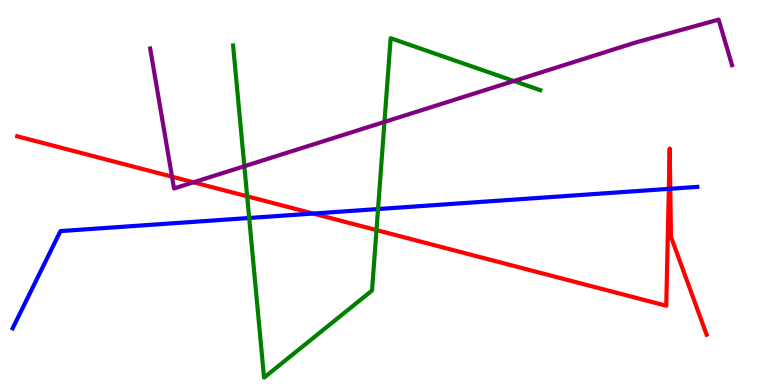[{'lines': ['blue', 'red'], 'intersections': [{'x': 4.04, 'y': 4.45}, {'x': 8.63, 'y': 5.09}, {'x': 8.65, 'y': 5.1}]}, {'lines': ['green', 'red'], 'intersections': [{'x': 3.19, 'y': 4.9}, {'x': 4.86, 'y': 4.02}]}, {'lines': ['purple', 'red'], 'intersections': [{'x': 2.22, 'y': 5.41}, {'x': 2.5, 'y': 5.26}]}, {'lines': ['blue', 'green'], 'intersections': [{'x': 3.22, 'y': 4.34}, {'x': 4.88, 'y': 4.57}]}, {'lines': ['blue', 'purple'], 'intersections': []}, {'lines': ['green', 'purple'], 'intersections': [{'x': 3.15, 'y': 5.68}, {'x': 4.96, 'y': 6.83}, {'x': 6.63, 'y': 7.9}]}]